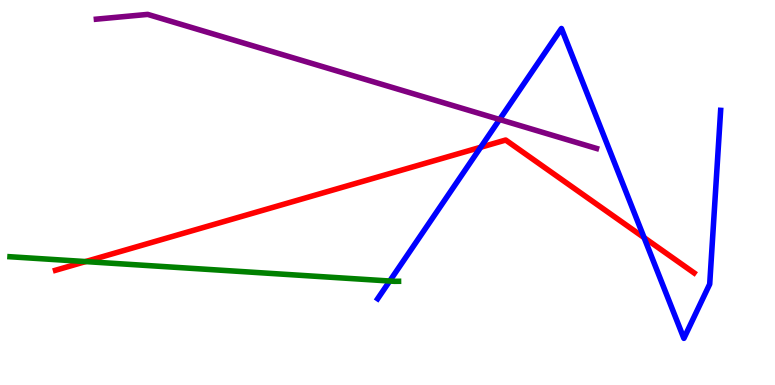[{'lines': ['blue', 'red'], 'intersections': [{'x': 6.2, 'y': 6.17}, {'x': 8.31, 'y': 3.83}]}, {'lines': ['green', 'red'], 'intersections': [{'x': 1.1, 'y': 3.21}]}, {'lines': ['purple', 'red'], 'intersections': []}, {'lines': ['blue', 'green'], 'intersections': [{'x': 5.03, 'y': 2.7}]}, {'lines': ['blue', 'purple'], 'intersections': [{'x': 6.45, 'y': 6.9}]}, {'lines': ['green', 'purple'], 'intersections': []}]